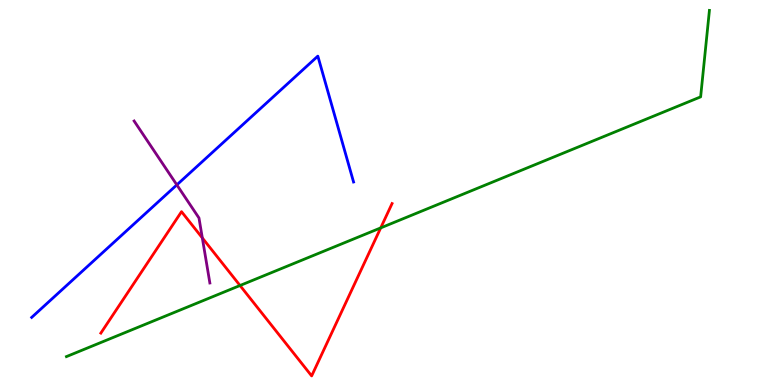[{'lines': ['blue', 'red'], 'intersections': []}, {'lines': ['green', 'red'], 'intersections': [{'x': 3.1, 'y': 2.58}, {'x': 4.91, 'y': 4.08}]}, {'lines': ['purple', 'red'], 'intersections': [{'x': 2.61, 'y': 3.82}]}, {'lines': ['blue', 'green'], 'intersections': []}, {'lines': ['blue', 'purple'], 'intersections': [{'x': 2.28, 'y': 5.2}]}, {'lines': ['green', 'purple'], 'intersections': []}]